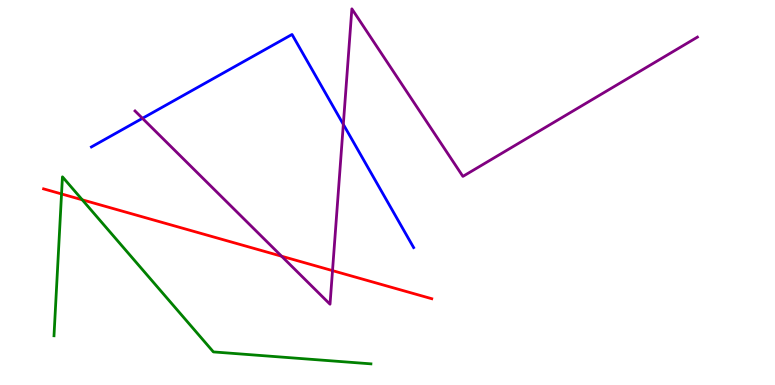[{'lines': ['blue', 'red'], 'intersections': []}, {'lines': ['green', 'red'], 'intersections': [{'x': 0.794, 'y': 4.96}, {'x': 1.06, 'y': 4.81}]}, {'lines': ['purple', 'red'], 'intersections': [{'x': 3.63, 'y': 3.35}, {'x': 4.29, 'y': 2.97}]}, {'lines': ['blue', 'green'], 'intersections': []}, {'lines': ['blue', 'purple'], 'intersections': [{'x': 1.84, 'y': 6.93}, {'x': 4.43, 'y': 6.77}]}, {'lines': ['green', 'purple'], 'intersections': []}]